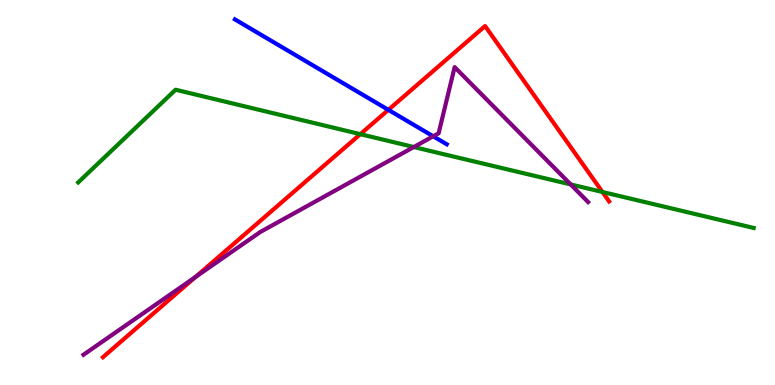[{'lines': ['blue', 'red'], 'intersections': [{'x': 5.01, 'y': 7.15}]}, {'lines': ['green', 'red'], 'intersections': [{'x': 4.65, 'y': 6.52}, {'x': 7.77, 'y': 5.01}]}, {'lines': ['purple', 'red'], 'intersections': [{'x': 2.52, 'y': 2.81}]}, {'lines': ['blue', 'green'], 'intersections': []}, {'lines': ['blue', 'purple'], 'intersections': [{'x': 5.59, 'y': 6.46}]}, {'lines': ['green', 'purple'], 'intersections': [{'x': 5.34, 'y': 6.18}, {'x': 7.36, 'y': 5.21}]}]